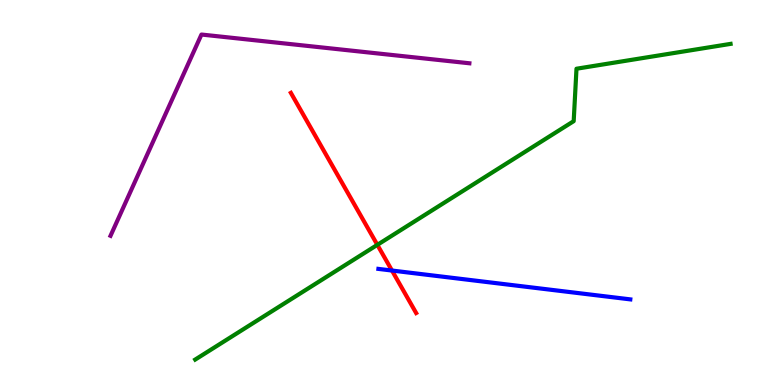[{'lines': ['blue', 'red'], 'intersections': [{'x': 5.06, 'y': 2.97}]}, {'lines': ['green', 'red'], 'intersections': [{'x': 4.87, 'y': 3.64}]}, {'lines': ['purple', 'red'], 'intersections': []}, {'lines': ['blue', 'green'], 'intersections': []}, {'lines': ['blue', 'purple'], 'intersections': []}, {'lines': ['green', 'purple'], 'intersections': []}]